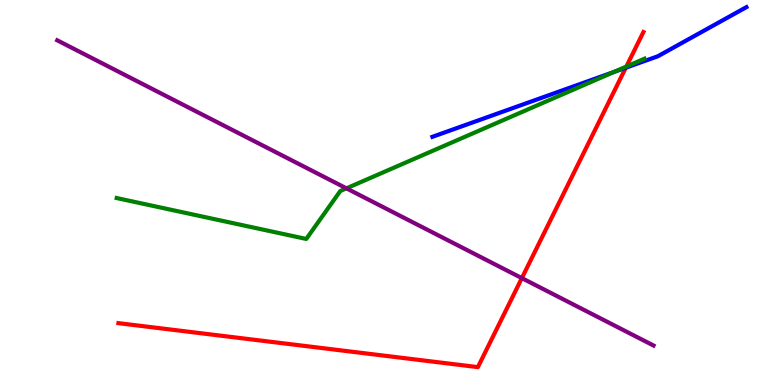[{'lines': ['blue', 'red'], 'intersections': [{'x': 8.07, 'y': 8.24}]}, {'lines': ['green', 'red'], 'intersections': [{'x': 8.08, 'y': 8.27}]}, {'lines': ['purple', 'red'], 'intersections': [{'x': 6.73, 'y': 2.78}]}, {'lines': ['blue', 'green'], 'intersections': [{'x': 7.93, 'y': 8.13}]}, {'lines': ['blue', 'purple'], 'intersections': []}, {'lines': ['green', 'purple'], 'intersections': [{'x': 4.47, 'y': 5.11}]}]